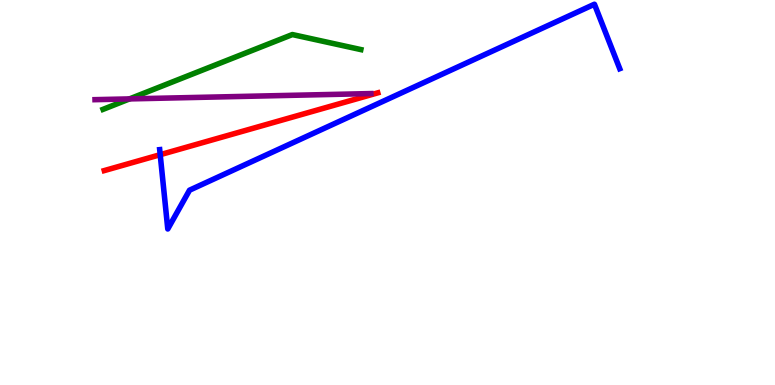[{'lines': ['blue', 'red'], 'intersections': [{'x': 2.07, 'y': 5.98}]}, {'lines': ['green', 'red'], 'intersections': []}, {'lines': ['purple', 'red'], 'intersections': []}, {'lines': ['blue', 'green'], 'intersections': []}, {'lines': ['blue', 'purple'], 'intersections': []}, {'lines': ['green', 'purple'], 'intersections': [{'x': 1.67, 'y': 7.43}]}]